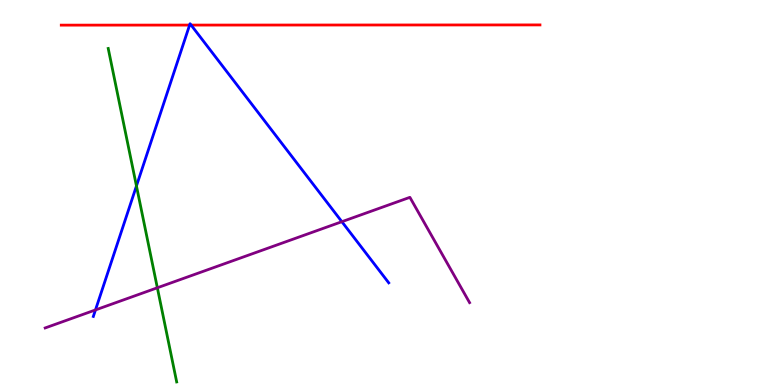[{'lines': ['blue', 'red'], 'intersections': [{'x': 2.45, 'y': 9.35}, {'x': 2.47, 'y': 9.35}]}, {'lines': ['green', 'red'], 'intersections': []}, {'lines': ['purple', 'red'], 'intersections': []}, {'lines': ['blue', 'green'], 'intersections': [{'x': 1.76, 'y': 5.17}]}, {'lines': ['blue', 'purple'], 'intersections': [{'x': 1.23, 'y': 1.95}, {'x': 4.41, 'y': 4.24}]}, {'lines': ['green', 'purple'], 'intersections': [{'x': 2.03, 'y': 2.53}]}]